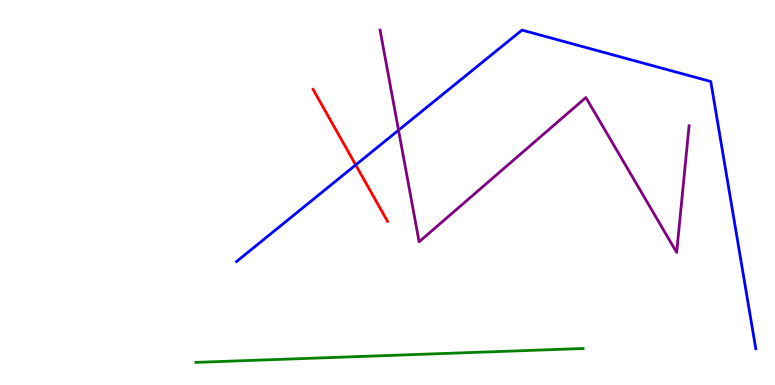[{'lines': ['blue', 'red'], 'intersections': [{'x': 4.59, 'y': 5.72}]}, {'lines': ['green', 'red'], 'intersections': []}, {'lines': ['purple', 'red'], 'intersections': []}, {'lines': ['blue', 'green'], 'intersections': []}, {'lines': ['blue', 'purple'], 'intersections': [{'x': 5.14, 'y': 6.62}]}, {'lines': ['green', 'purple'], 'intersections': []}]